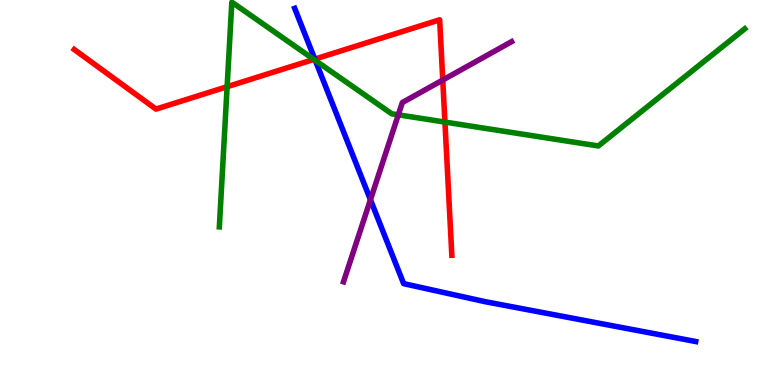[{'lines': ['blue', 'red'], 'intersections': [{'x': 4.06, 'y': 8.46}]}, {'lines': ['green', 'red'], 'intersections': [{'x': 2.93, 'y': 7.75}, {'x': 4.05, 'y': 8.46}, {'x': 5.74, 'y': 6.83}]}, {'lines': ['purple', 'red'], 'intersections': [{'x': 5.71, 'y': 7.92}]}, {'lines': ['blue', 'green'], 'intersections': [{'x': 4.07, 'y': 8.43}]}, {'lines': ['blue', 'purple'], 'intersections': [{'x': 4.78, 'y': 4.81}]}, {'lines': ['green', 'purple'], 'intersections': [{'x': 5.14, 'y': 7.02}]}]